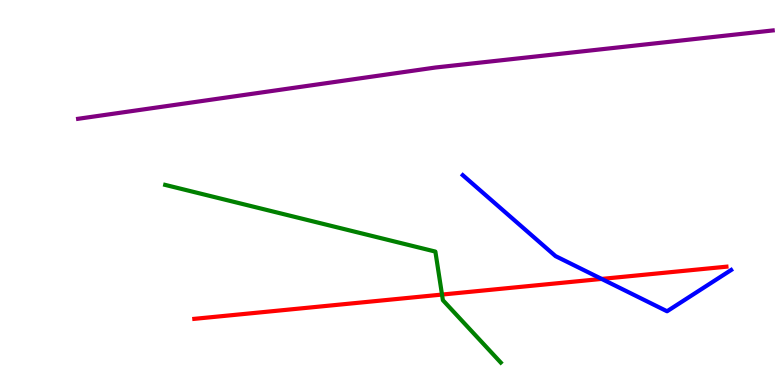[{'lines': ['blue', 'red'], 'intersections': [{'x': 7.76, 'y': 2.76}]}, {'lines': ['green', 'red'], 'intersections': [{'x': 5.7, 'y': 2.35}]}, {'lines': ['purple', 'red'], 'intersections': []}, {'lines': ['blue', 'green'], 'intersections': []}, {'lines': ['blue', 'purple'], 'intersections': []}, {'lines': ['green', 'purple'], 'intersections': []}]